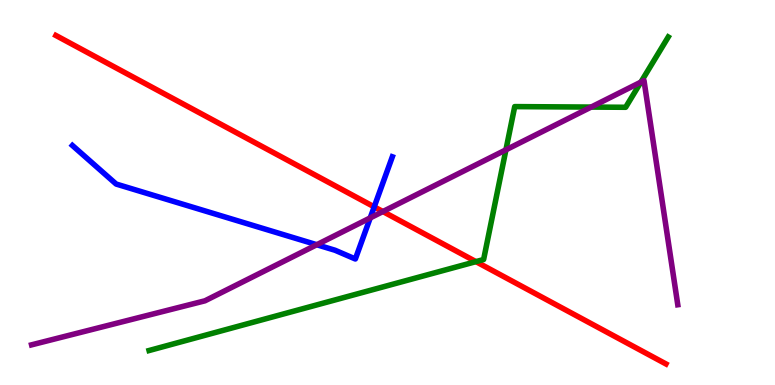[{'lines': ['blue', 'red'], 'intersections': [{'x': 4.83, 'y': 4.63}]}, {'lines': ['green', 'red'], 'intersections': [{'x': 6.14, 'y': 3.2}]}, {'lines': ['purple', 'red'], 'intersections': [{'x': 4.94, 'y': 4.51}]}, {'lines': ['blue', 'green'], 'intersections': []}, {'lines': ['blue', 'purple'], 'intersections': [{'x': 4.09, 'y': 3.64}, {'x': 4.78, 'y': 4.34}]}, {'lines': ['green', 'purple'], 'intersections': [{'x': 6.53, 'y': 6.11}, {'x': 7.63, 'y': 7.22}, {'x': 8.27, 'y': 7.87}]}]